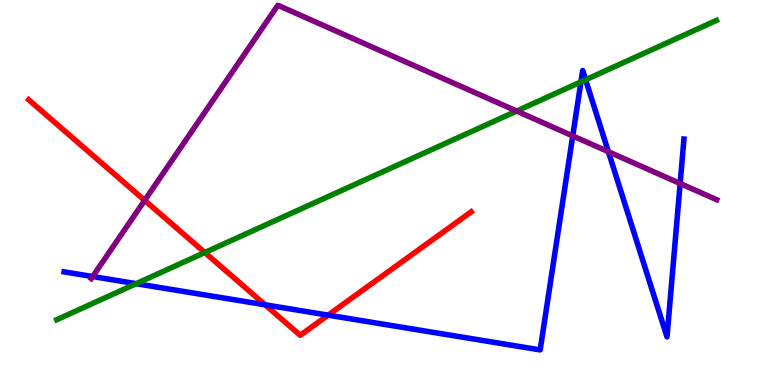[{'lines': ['blue', 'red'], 'intersections': [{'x': 3.42, 'y': 2.08}, {'x': 4.23, 'y': 1.81}]}, {'lines': ['green', 'red'], 'intersections': [{'x': 2.64, 'y': 3.44}]}, {'lines': ['purple', 'red'], 'intersections': [{'x': 1.87, 'y': 4.8}]}, {'lines': ['blue', 'green'], 'intersections': [{'x': 1.76, 'y': 2.63}, {'x': 7.5, 'y': 7.87}, {'x': 7.56, 'y': 7.93}]}, {'lines': ['blue', 'purple'], 'intersections': [{'x': 1.2, 'y': 2.82}, {'x': 7.39, 'y': 6.47}, {'x': 7.85, 'y': 6.06}, {'x': 8.78, 'y': 5.23}]}, {'lines': ['green', 'purple'], 'intersections': [{'x': 6.67, 'y': 7.12}]}]